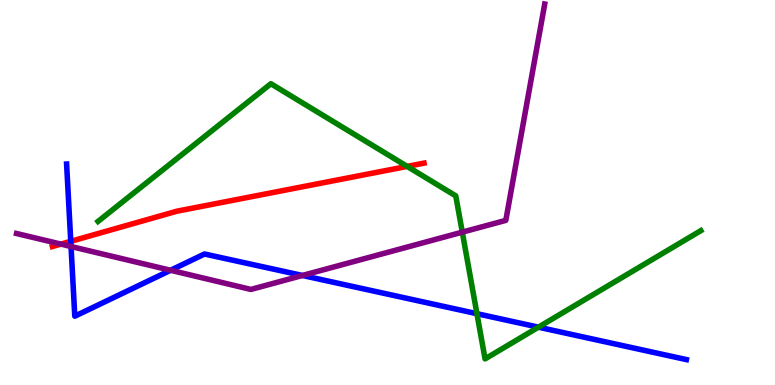[{'lines': ['blue', 'red'], 'intersections': [{'x': 0.913, 'y': 3.73}]}, {'lines': ['green', 'red'], 'intersections': [{'x': 5.25, 'y': 5.68}]}, {'lines': ['purple', 'red'], 'intersections': [{'x': 0.787, 'y': 3.66}]}, {'lines': ['blue', 'green'], 'intersections': [{'x': 6.15, 'y': 1.85}, {'x': 6.95, 'y': 1.5}]}, {'lines': ['blue', 'purple'], 'intersections': [{'x': 0.917, 'y': 3.6}, {'x': 2.2, 'y': 2.98}, {'x': 3.9, 'y': 2.84}]}, {'lines': ['green', 'purple'], 'intersections': [{'x': 5.97, 'y': 3.97}]}]